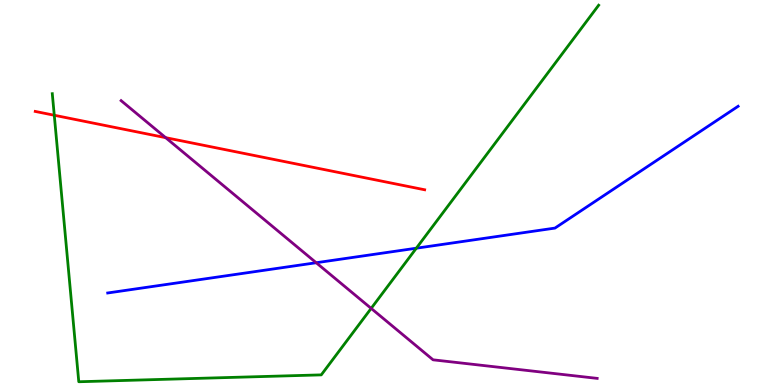[{'lines': ['blue', 'red'], 'intersections': []}, {'lines': ['green', 'red'], 'intersections': [{'x': 0.7, 'y': 7.01}]}, {'lines': ['purple', 'red'], 'intersections': [{'x': 2.14, 'y': 6.42}]}, {'lines': ['blue', 'green'], 'intersections': [{'x': 5.37, 'y': 3.55}]}, {'lines': ['blue', 'purple'], 'intersections': [{'x': 4.08, 'y': 3.18}]}, {'lines': ['green', 'purple'], 'intersections': [{'x': 4.79, 'y': 1.99}]}]